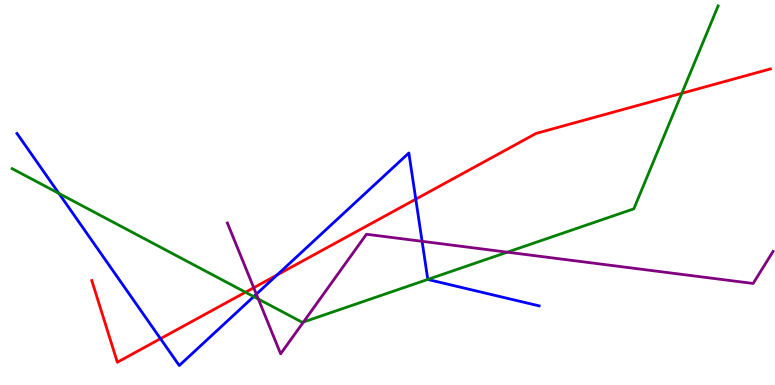[{'lines': ['blue', 'red'], 'intersections': [{'x': 2.07, 'y': 1.2}, {'x': 3.58, 'y': 2.86}, {'x': 5.36, 'y': 4.83}]}, {'lines': ['green', 'red'], 'intersections': [{'x': 3.17, 'y': 2.41}, {'x': 8.8, 'y': 7.58}]}, {'lines': ['purple', 'red'], 'intersections': [{'x': 3.27, 'y': 2.53}]}, {'lines': ['blue', 'green'], 'intersections': [{'x': 0.76, 'y': 4.98}, {'x': 3.27, 'y': 2.3}, {'x': 5.52, 'y': 2.74}]}, {'lines': ['blue', 'purple'], 'intersections': [{'x': 3.31, 'y': 2.36}, {'x': 5.45, 'y': 3.73}]}, {'lines': ['green', 'purple'], 'intersections': [{'x': 3.33, 'y': 2.23}, {'x': 3.92, 'y': 1.64}, {'x': 6.55, 'y': 3.45}]}]